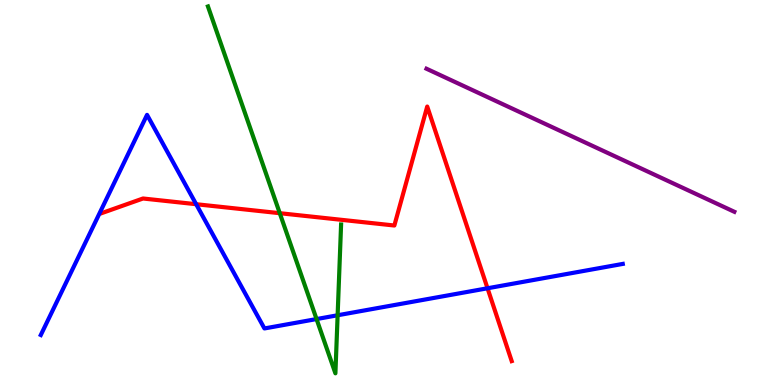[{'lines': ['blue', 'red'], 'intersections': [{'x': 2.53, 'y': 4.7}, {'x': 6.29, 'y': 2.51}]}, {'lines': ['green', 'red'], 'intersections': [{'x': 3.61, 'y': 4.46}]}, {'lines': ['purple', 'red'], 'intersections': []}, {'lines': ['blue', 'green'], 'intersections': [{'x': 4.08, 'y': 1.71}, {'x': 4.36, 'y': 1.81}]}, {'lines': ['blue', 'purple'], 'intersections': []}, {'lines': ['green', 'purple'], 'intersections': []}]